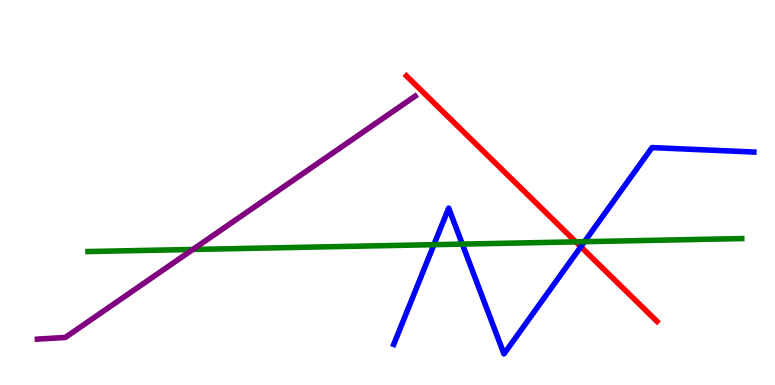[{'lines': ['blue', 'red'], 'intersections': [{'x': 7.49, 'y': 3.59}]}, {'lines': ['green', 'red'], 'intersections': [{'x': 7.43, 'y': 3.72}]}, {'lines': ['purple', 'red'], 'intersections': []}, {'lines': ['blue', 'green'], 'intersections': [{'x': 5.6, 'y': 3.64}, {'x': 5.97, 'y': 3.66}, {'x': 7.54, 'y': 3.72}]}, {'lines': ['blue', 'purple'], 'intersections': []}, {'lines': ['green', 'purple'], 'intersections': [{'x': 2.49, 'y': 3.52}]}]